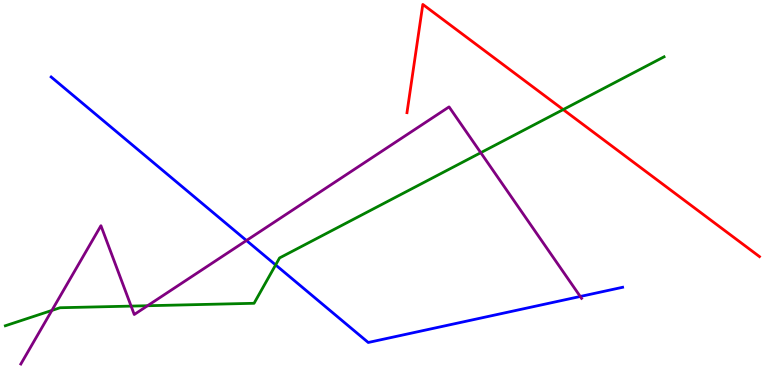[{'lines': ['blue', 'red'], 'intersections': []}, {'lines': ['green', 'red'], 'intersections': [{'x': 7.27, 'y': 7.15}]}, {'lines': ['purple', 'red'], 'intersections': []}, {'lines': ['blue', 'green'], 'intersections': [{'x': 3.56, 'y': 3.12}]}, {'lines': ['blue', 'purple'], 'intersections': [{'x': 3.18, 'y': 3.75}, {'x': 7.49, 'y': 2.3}]}, {'lines': ['green', 'purple'], 'intersections': [{'x': 0.669, 'y': 1.94}, {'x': 1.69, 'y': 2.05}, {'x': 1.9, 'y': 2.06}, {'x': 6.2, 'y': 6.03}]}]